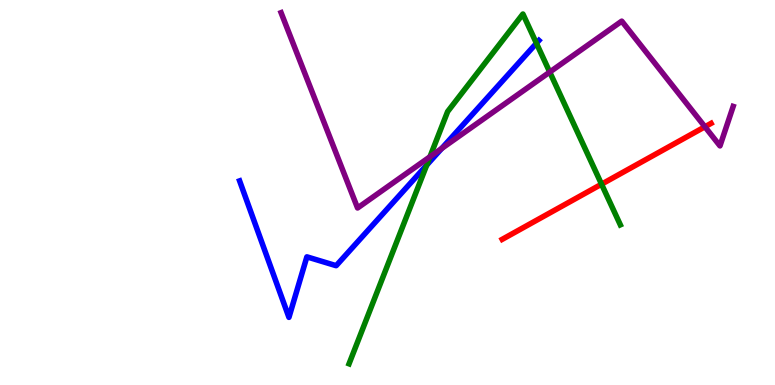[{'lines': ['blue', 'red'], 'intersections': []}, {'lines': ['green', 'red'], 'intersections': [{'x': 7.76, 'y': 5.22}]}, {'lines': ['purple', 'red'], 'intersections': [{'x': 9.1, 'y': 6.71}]}, {'lines': ['blue', 'green'], 'intersections': [{'x': 5.51, 'y': 5.71}, {'x': 6.92, 'y': 8.88}]}, {'lines': ['blue', 'purple'], 'intersections': [{'x': 5.7, 'y': 6.14}]}, {'lines': ['green', 'purple'], 'intersections': [{'x': 5.55, 'y': 5.93}, {'x': 7.09, 'y': 8.13}]}]